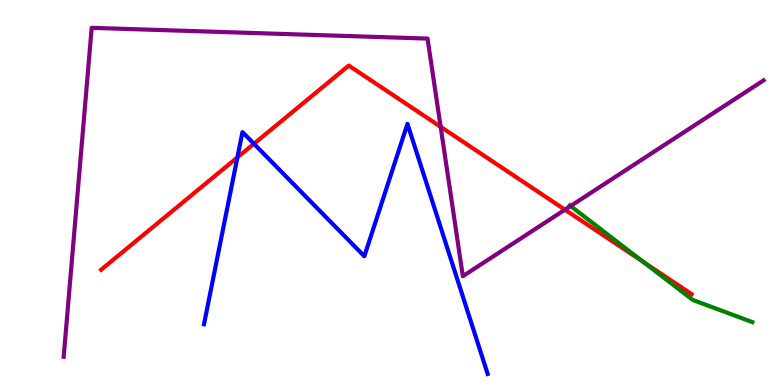[{'lines': ['blue', 'red'], 'intersections': [{'x': 3.06, 'y': 5.91}, {'x': 3.28, 'y': 6.27}]}, {'lines': ['green', 'red'], 'intersections': [{'x': 8.3, 'y': 3.2}]}, {'lines': ['purple', 'red'], 'intersections': [{'x': 5.69, 'y': 6.71}, {'x': 7.29, 'y': 4.55}]}, {'lines': ['blue', 'green'], 'intersections': []}, {'lines': ['blue', 'purple'], 'intersections': []}, {'lines': ['green', 'purple'], 'intersections': [{'x': 7.36, 'y': 4.65}]}]